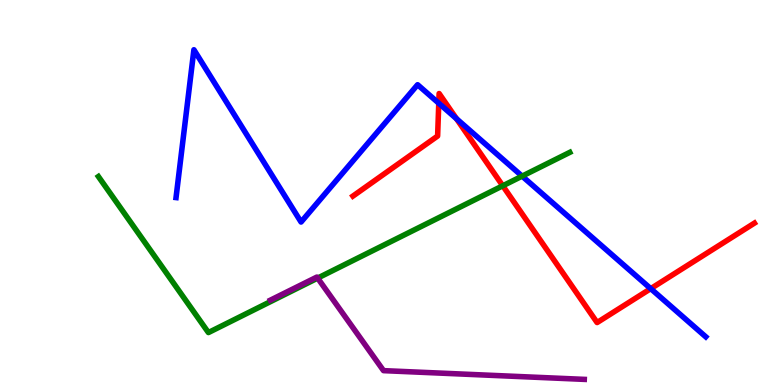[{'lines': ['blue', 'red'], 'intersections': [{'x': 5.66, 'y': 7.32}, {'x': 5.89, 'y': 6.92}, {'x': 8.4, 'y': 2.5}]}, {'lines': ['green', 'red'], 'intersections': [{'x': 6.49, 'y': 5.17}]}, {'lines': ['purple', 'red'], 'intersections': []}, {'lines': ['blue', 'green'], 'intersections': [{'x': 6.74, 'y': 5.42}]}, {'lines': ['blue', 'purple'], 'intersections': []}, {'lines': ['green', 'purple'], 'intersections': [{'x': 4.1, 'y': 2.78}]}]